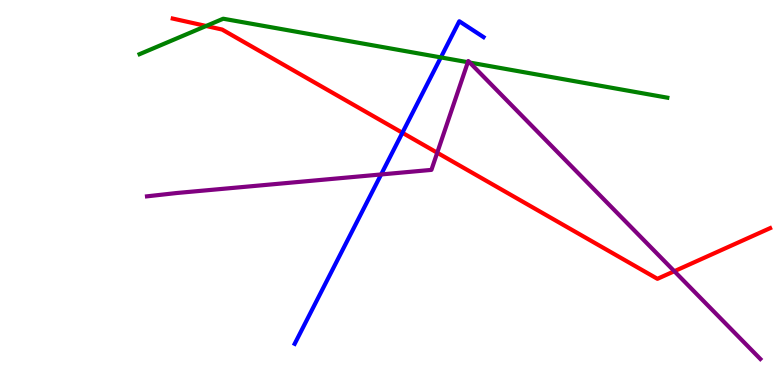[{'lines': ['blue', 'red'], 'intersections': [{'x': 5.19, 'y': 6.55}]}, {'lines': ['green', 'red'], 'intersections': [{'x': 2.66, 'y': 9.33}]}, {'lines': ['purple', 'red'], 'intersections': [{'x': 5.64, 'y': 6.03}, {'x': 8.7, 'y': 2.96}]}, {'lines': ['blue', 'green'], 'intersections': [{'x': 5.69, 'y': 8.51}]}, {'lines': ['blue', 'purple'], 'intersections': [{'x': 4.92, 'y': 5.47}]}, {'lines': ['green', 'purple'], 'intersections': [{'x': 6.04, 'y': 8.38}, {'x': 6.06, 'y': 8.38}]}]